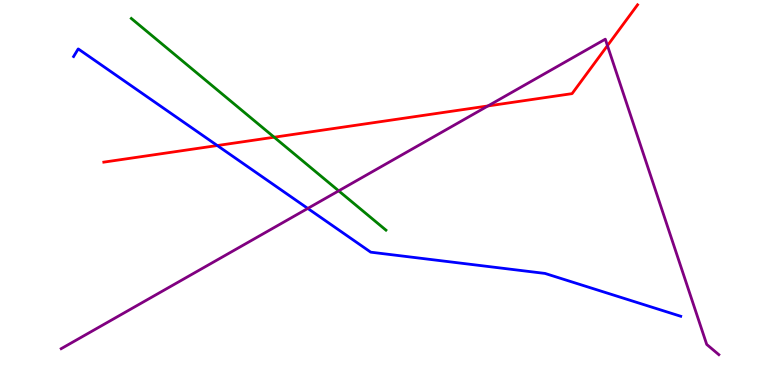[{'lines': ['blue', 'red'], 'intersections': [{'x': 2.8, 'y': 6.22}]}, {'lines': ['green', 'red'], 'intersections': [{'x': 3.54, 'y': 6.44}]}, {'lines': ['purple', 'red'], 'intersections': [{'x': 6.3, 'y': 7.25}, {'x': 7.84, 'y': 8.81}]}, {'lines': ['blue', 'green'], 'intersections': []}, {'lines': ['blue', 'purple'], 'intersections': [{'x': 3.97, 'y': 4.59}]}, {'lines': ['green', 'purple'], 'intersections': [{'x': 4.37, 'y': 5.04}]}]